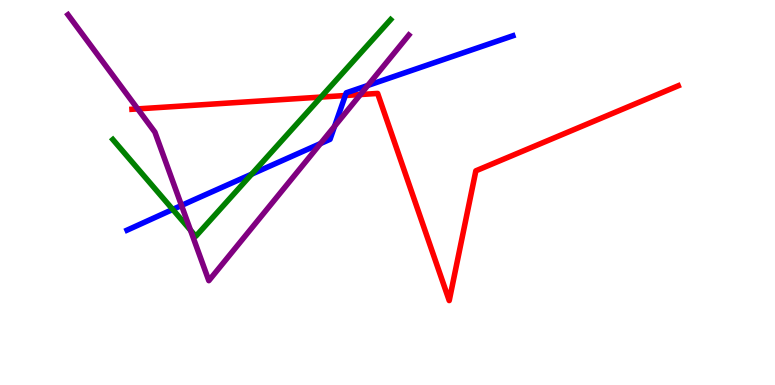[{'lines': ['blue', 'red'], 'intersections': [{'x': 4.46, 'y': 7.52}]}, {'lines': ['green', 'red'], 'intersections': [{'x': 4.14, 'y': 7.48}]}, {'lines': ['purple', 'red'], 'intersections': [{'x': 1.78, 'y': 7.17}, {'x': 4.65, 'y': 7.54}]}, {'lines': ['blue', 'green'], 'intersections': [{'x': 2.23, 'y': 4.56}, {'x': 3.25, 'y': 5.48}]}, {'lines': ['blue', 'purple'], 'intersections': [{'x': 2.34, 'y': 4.66}, {'x': 4.14, 'y': 6.27}, {'x': 4.32, 'y': 6.72}, {'x': 4.75, 'y': 7.78}]}, {'lines': ['green', 'purple'], 'intersections': [{'x': 2.46, 'y': 4.02}]}]